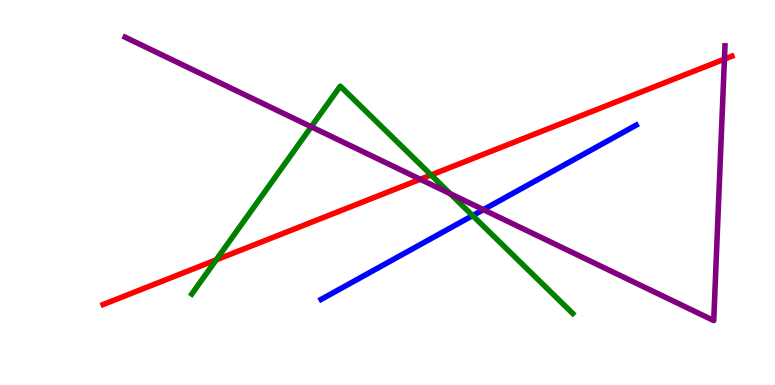[{'lines': ['blue', 'red'], 'intersections': []}, {'lines': ['green', 'red'], 'intersections': [{'x': 2.79, 'y': 3.25}, {'x': 5.56, 'y': 5.45}]}, {'lines': ['purple', 'red'], 'intersections': [{'x': 5.42, 'y': 5.34}, {'x': 9.35, 'y': 8.46}]}, {'lines': ['blue', 'green'], 'intersections': [{'x': 6.1, 'y': 4.4}]}, {'lines': ['blue', 'purple'], 'intersections': [{'x': 6.24, 'y': 4.55}]}, {'lines': ['green', 'purple'], 'intersections': [{'x': 4.02, 'y': 6.71}, {'x': 5.81, 'y': 4.97}]}]